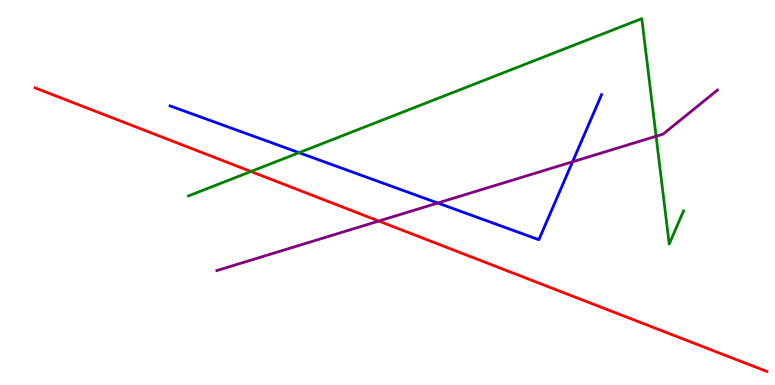[{'lines': ['blue', 'red'], 'intersections': []}, {'lines': ['green', 'red'], 'intersections': [{'x': 3.24, 'y': 5.55}]}, {'lines': ['purple', 'red'], 'intersections': [{'x': 4.89, 'y': 4.26}]}, {'lines': ['blue', 'green'], 'intersections': [{'x': 3.86, 'y': 6.03}]}, {'lines': ['blue', 'purple'], 'intersections': [{'x': 5.65, 'y': 4.73}, {'x': 7.39, 'y': 5.8}]}, {'lines': ['green', 'purple'], 'intersections': [{'x': 8.47, 'y': 6.46}]}]